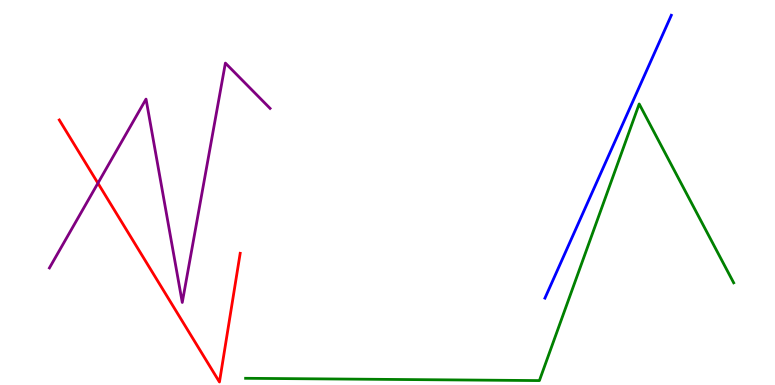[{'lines': ['blue', 'red'], 'intersections': []}, {'lines': ['green', 'red'], 'intersections': []}, {'lines': ['purple', 'red'], 'intersections': [{'x': 1.26, 'y': 5.24}]}, {'lines': ['blue', 'green'], 'intersections': []}, {'lines': ['blue', 'purple'], 'intersections': []}, {'lines': ['green', 'purple'], 'intersections': []}]